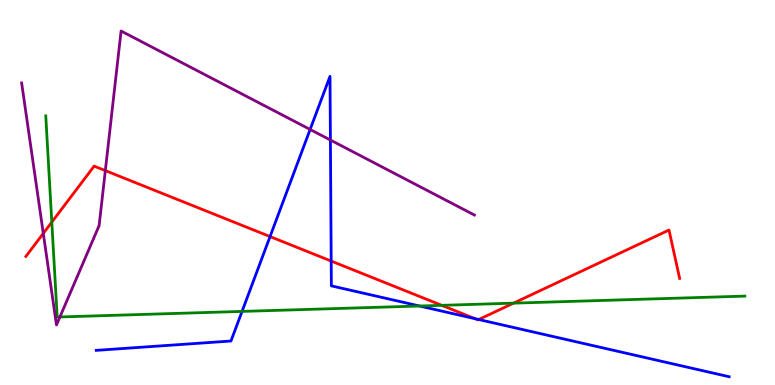[{'lines': ['blue', 'red'], 'intersections': [{'x': 3.48, 'y': 3.86}, {'x': 4.27, 'y': 3.22}, {'x': 6.13, 'y': 1.72}, {'x': 6.18, 'y': 1.7}]}, {'lines': ['green', 'red'], 'intersections': [{'x': 0.668, 'y': 4.23}, {'x': 5.7, 'y': 2.07}, {'x': 6.63, 'y': 2.13}]}, {'lines': ['purple', 'red'], 'intersections': [{'x': 0.559, 'y': 3.94}, {'x': 1.36, 'y': 5.57}]}, {'lines': ['blue', 'green'], 'intersections': [{'x': 3.12, 'y': 1.91}, {'x': 5.41, 'y': 2.05}]}, {'lines': ['blue', 'purple'], 'intersections': [{'x': 4.0, 'y': 6.64}, {'x': 4.26, 'y': 6.36}]}, {'lines': ['green', 'purple'], 'intersections': [{'x': 0.773, 'y': 1.77}]}]